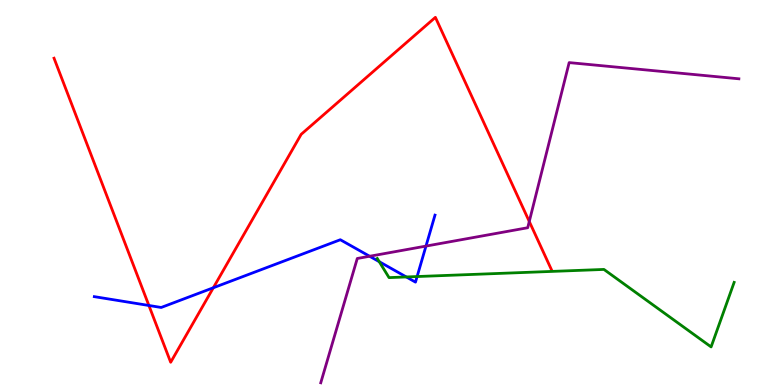[{'lines': ['blue', 'red'], 'intersections': [{'x': 1.92, 'y': 2.07}, {'x': 2.75, 'y': 2.53}]}, {'lines': ['green', 'red'], 'intersections': []}, {'lines': ['purple', 'red'], 'intersections': [{'x': 6.83, 'y': 4.25}]}, {'lines': ['blue', 'green'], 'intersections': [{'x': 4.89, 'y': 3.2}, {'x': 5.24, 'y': 2.81}, {'x': 5.38, 'y': 2.82}]}, {'lines': ['blue', 'purple'], 'intersections': [{'x': 4.77, 'y': 3.34}, {'x': 5.5, 'y': 3.61}]}, {'lines': ['green', 'purple'], 'intersections': []}]